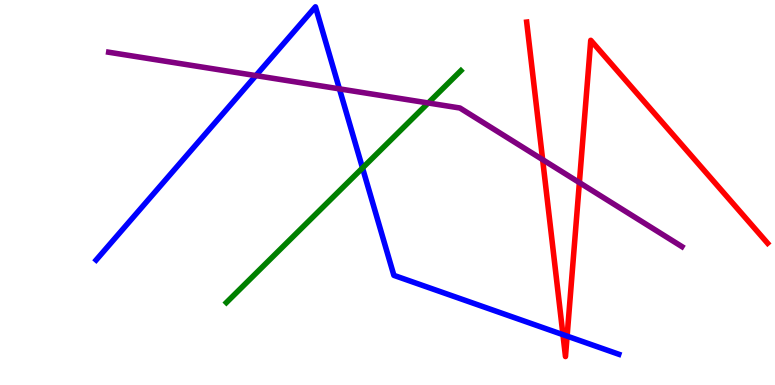[{'lines': ['blue', 'red'], 'intersections': [{'x': 7.26, 'y': 1.31}, {'x': 7.32, 'y': 1.27}]}, {'lines': ['green', 'red'], 'intersections': []}, {'lines': ['purple', 'red'], 'intersections': [{'x': 7.0, 'y': 5.85}, {'x': 7.48, 'y': 5.26}]}, {'lines': ['blue', 'green'], 'intersections': [{'x': 4.68, 'y': 5.64}]}, {'lines': ['blue', 'purple'], 'intersections': [{'x': 3.3, 'y': 8.04}, {'x': 4.38, 'y': 7.69}]}, {'lines': ['green', 'purple'], 'intersections': [{'x': 5.53, 'y': 7.33}]}]